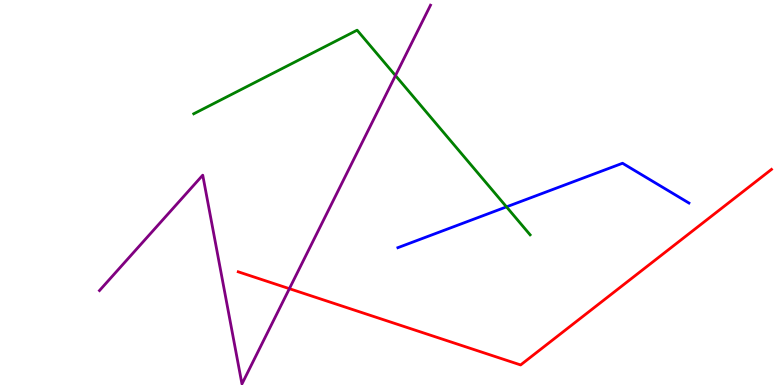[{'lines': ['blue', 'red'], 'intersections': []}, {'lines': ['green', 'red'], 'intersections': []}, {'lines': ['purple', 'red'], 'intersections': [{'x': 3.73, 'y': 2.5}]}, {'lines': ['blue', 'green'], 'intersections': [{'x': 6.54, 'y': 4.63}]}, {'lines': ['blue', 'purple'], 'intersections': []}, {'lines': ['green', 'purple'], 'intersections': [{'x': 5.1, 'y': 8.04}]}]